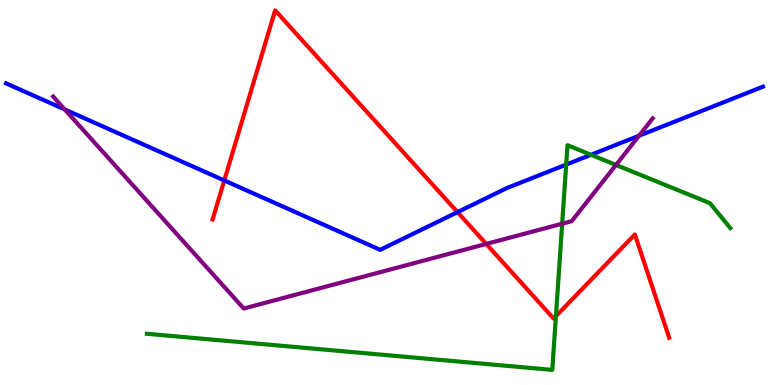[{'lines': ['blue', 'red'], 'intersections': [{'x': 2.89, 'y': 5.31}, {'x': 5.9, 'y': 4.49}]}, {'lines': ['green', 'red'], 'intersections': [{'x': 7.17, 'y': 1.79}]}, {'lines': ['purple', 'red'], 'intersections': [{'x': 6.27, 'y': 3.66}]}, {'lines': ['blue', 'green'], 'intersections': [{'x': 7.31, 'y': 5.72}, {'x': 7.63, 'y': 5.98}]}, {'lines': ['blue', 'purple'], 'intersections': [{'x': 0.835, 'y': 7.16}, {'x': 8.25, 'y': 6.47}]}, {'lines': ['green', 'purple'], 'intersections': [{'x': 7.25, 'y': 4.19}, {'x': 7.95, 'y': 5.72}]}]